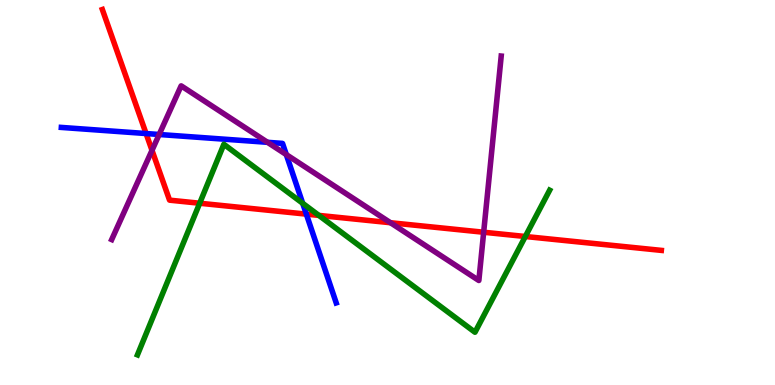[{'lines': ['blue', 'red'], 'intersections': [{'x': 1.88, 'y': 6.53}, {'x': 3.95, 'y': 4.44}]}, {'lines': ['green', 'red'], 'intersections': [{'x': 2.58, 'y': 4.72}, {'x': 4.11, 'y': 4.4}, {'x': 6.78, 'y': 3.86}]}, {'lines': ['purple', 'red'], 'intersections': [{'x': 1.96, 'y': 6.1}, {'x': 5.04, 'y': 4.21}, {'x': 6.24, 'y': 3.97}]}, {'lines': ['blue', 'green'], 'intersections': [{'x': 3.91, 'y': 4.72}]}, {'lines': ['blue', 'purple'], 'intersections': [{'x': 2.05, 'y': 6.51}, {'x': 3.45, 'y': 6.3}, {'x': 3.69, 'y': 5.98}]}, {'lines': ['green', 'purple'], 'intersections': []}]